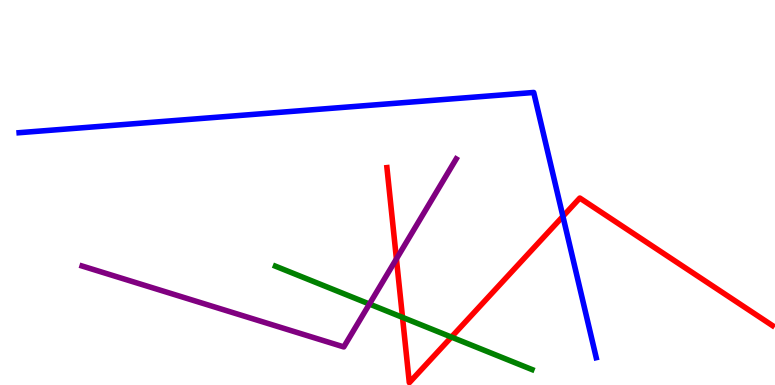[{'lines': ['blue', 'red'], 'intersections': [{'x': 7.26, 'y': 4.38}]}, {'lines': ['green', 'red'], 'intersections': [{'x': 5.19, 'y': 1.76}, {'x': 5.82, 'y': 1.24}]}, {'lines': ['purple', 'red'], 'intersections': [{'x': 5.12, 'y': 3.28}]}, {'lines': ['blue', 'green'], 'intersections': []}, {'lines': ['blue', 'purple'], 'intersections': []}, {'lines': ['green', 'purple'], 'intersections': [{'x': 4.77, 'y': 2.1}]}]